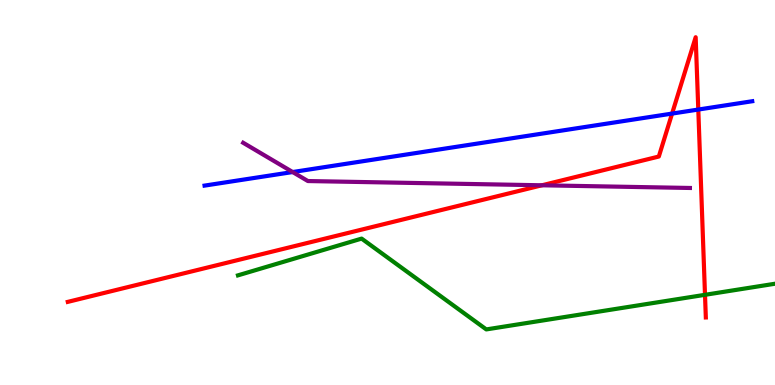[{'lines': ['blue', 'red'], 'intersections': [{'x': 8.67, 'y': 7.05}, {'x': 9.01, 'y': 7.15}]}, {'lines': ['green', 'red'], 'intersections': [{'x': 9.1, 'y': 2.34}]}, {'lines': ['purple', 'red'], 'intersections': [{'x': 6.99, 'y': 5.19}]}, {'lines': ['blue', 'green'], 'intersections': []}, {'lines': ['blue', 'purple'], 'intersections': [{'x': 3.78, 'y': 5.53}]}, {'lines': ['green', 'purple'], 'intersections': []}]